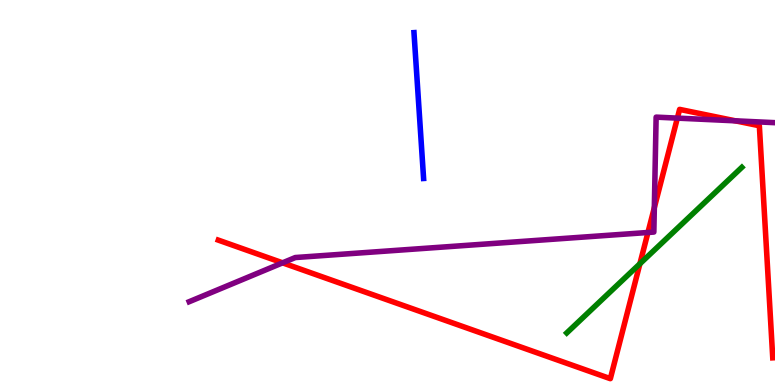[{'lines': ['blue', 'red'], 'intersections': []}, {'lines': ['green', 'red'], 'intersections': [{'x': 8.26, 'y': 3.15}]}, {'lines': ['purple', 'red'], 'intersections': [{'x': 3.65, 'y': 3.17}, {'x': 8.36, 'y': 3.96}, {'x': 8.44, 'y': 4.61}, {'x': 8.74, 'y': 6.93}, {'x': 9.49, 'y': 6.86}]}, {'lines': ['blue', 'green'], 'intersections': []}, {'lines': ['blue', 'purple'], 'intersections': []}, {'lines': ['green', 'purple'], 'intersections': []}]